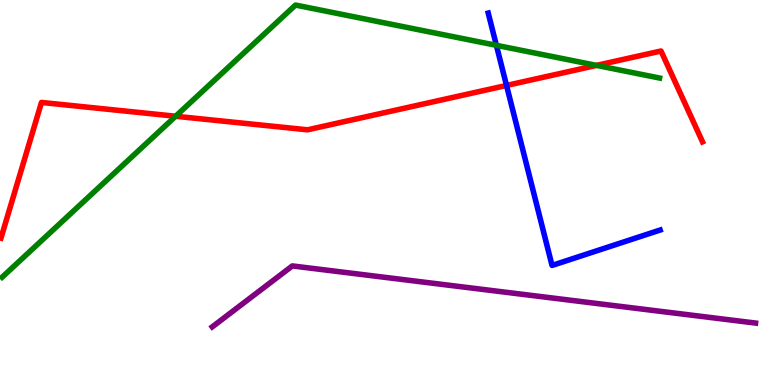[{'lines': ['blue', 'red'], 'intersections': [{'x': 6.54, 'y': 7.78}]}, {'lines': ['green', 'red'], 'intersections': [{'x': 2.27, 'y': 6.98}, {'x': 7.7, 'y': 8.3}]}, {'lines': ['purple', 'red'], 'intersections': []}, {'lines': ['blue', 'green'], 'intersections': [{'x': 6.4, 'y': 8.82}]}, {'lines': ['blue', 'purple'], 'intersections': []}, {'lines': ['green', 'purple'], 'intersections': []}]